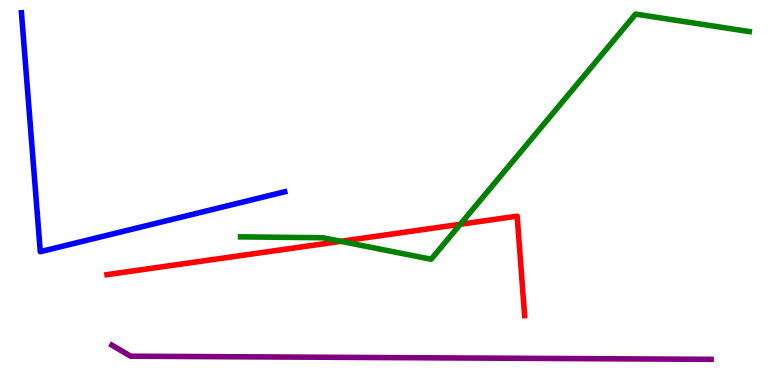[{'lines': ['blue', 'red'], 'intersections': []}, {'lines': ['green', 'red'], 'intersections': [{'x': 4.4, 'y': 3.73}, {'x': 5.94, 'y': 4.17}]}, {'lines': ['purple', 'red'], 'intersections': []}, {'lines': ['blue', 'green'], 'intersections': []}, {'lines': ['blue', 'purple'], 'intersections': []}, {'lines': ['green', 'purple'], 'intersections': []}]